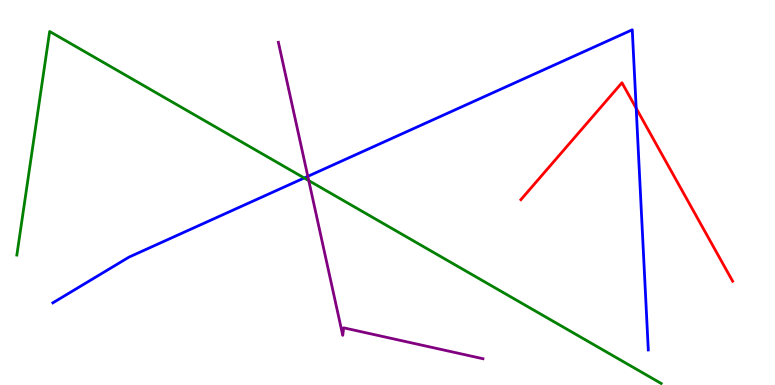[{'lines': ['blue', 'red'], 'intersections': [{'x': 8.21, 'y': 7.19}]}, {'lines': ['green', 'red'], 'intersections': []}, {'lines': ['purple', 'red'], 'intersections': []}, {'lines': ['blue', 'green'], 'intersections': [{'x': 3.93, 'y': 5.38}]}, {'lines': ['blue', 'purple'], 'intersections': [{'x': 3.97, 'y': 5.42}]}, {'lines': ['green', 'purple'], 'intersections': [{'x': 3.98, 'y': 5.31}]}]